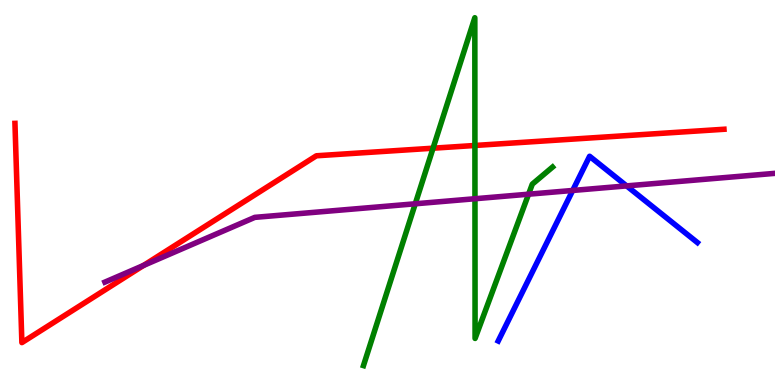[{'lines': ['blue', 'red'], 'intersections': []}, {'lines': ['green', 'red'], 'intersections': [{'x': 5.59, 'y': 6.15}, {'x': 6.13, 'y': 6.22}]}, {'lines': ['purple', 'red'], 'intersections': [{'x': 1.85, 'y': 3.11}]}, {'lines': ['blue', 'green'], 'intersections': []}, {'lines': ['blue', 'purple'], 'intersections': [{'x': 7.39, 'y': 5.05}, {'x': 8.09, 'y': 5.17}]}, {'lines': ['green', 'purple'], 'intersections': [{'x': 5.36, 'y': 4.71}, {'x': 6.13, 'y': 4.84}, {'x': 6.82, 'y': 4.96}]}]